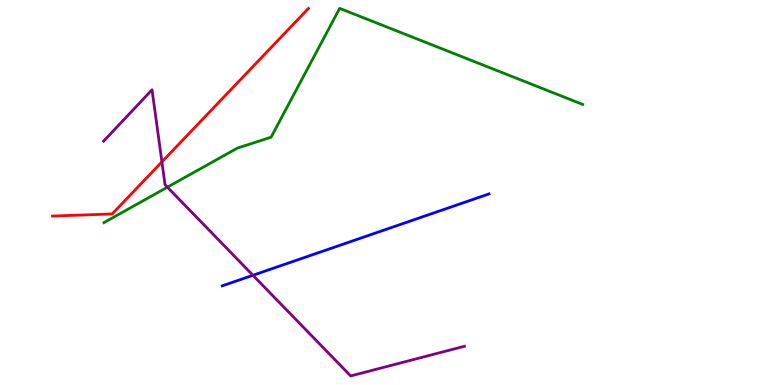[{'lines': ['blue', 'red'], 'intersections': []}, {'lines': ['green', 'red'], 'intersections': []}, {'lines': ['purple', 'red'], 'intersections': [{'x': 2.09, 'y': 5.8}]}, {'lines': ['blue', 'green'], 'intersections': []}, {'lines': ['blue', 'purple'], 'intersections': [{'x': 3.26, 'y': 2.85}]}, {'lines': ['green', 'purple'], 'intersections': [{'x': 2.16, 'y': 5.14}]}]